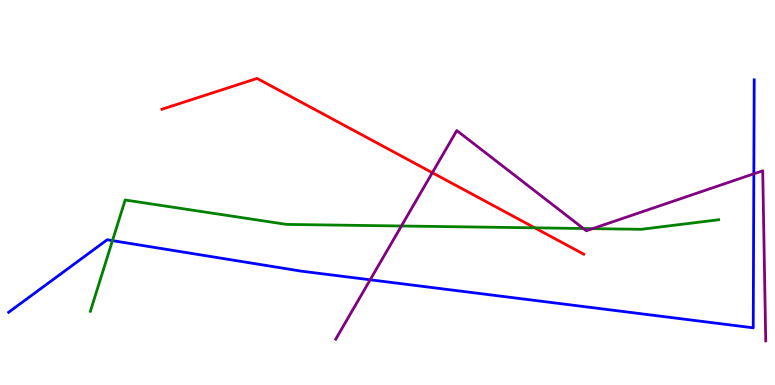[{'lines': ['blue', 'red'], 'intersections': []}, {'lines': ['green', 'red'], 'intersections': [{'x': 6.9, 'y': 4.08}]}, {'lines': ['purple', 'red'], 'intersections': [{'x': 5.58, 'y': 5.51}]}, {'lines': ['blue', 'green'], 'intersections': [{'x': 1.45, 'y': 3.75}]}, {'lines': ['blue', 'purple'], 'intersections': [{'x': 4.78, 'y': 2.73}, {'x': 9.73, 'y': 5.49}]}, {'lines': ['green', 'purple'], 'intersections': [{'x': 5.18, 'y': 4.13}, {'x': 7.53, 'y': 4.06}, {'x': 7.65, 'y': 4.06}]}]